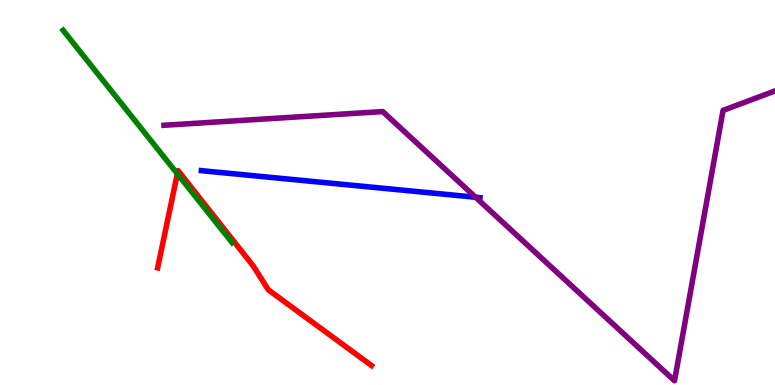[{'lines': ['blue', 'red'], 'intersections': []}, {'lines': ['green', 'red'], 'intersections': [{'x': 2.29, 'y': 5.49}]}, {'lines': ['purple', 'red'], 'intersections': []}, {'lines': ['blue', 'green'], 'intersections': []}, {'lines': ['blue', 'purple'], 'intersections': [{'x': 6.14, 'y': 4.88}]}, {'lines': ['green', 'purple'], 'intersections': []}]